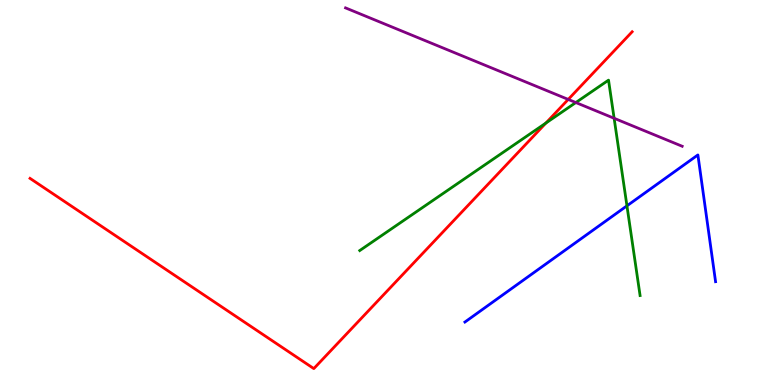[{'lines': ['blue', 'red'], 'intersections': []}, {'lines': ['green', 'red'], 'intersections': [{'x': 7.04, 'y': 6.8}]}, {'lines': ['purple', 'red'], 'intersections': [{'x': 7.33, 'y': 7.42}]}, {'lines': ['blue', 'green'], 'intersections': [{'x': 8.09, 'y': 4.65}]}, {'lines': ['blue', 'purple'], 'intersections': []}, {'lines': ['green', 'purple'], 'intersections': [{'x': 7.43, 'y': 7.34}, {'x': 7.92, 'y': 6.93}]}]